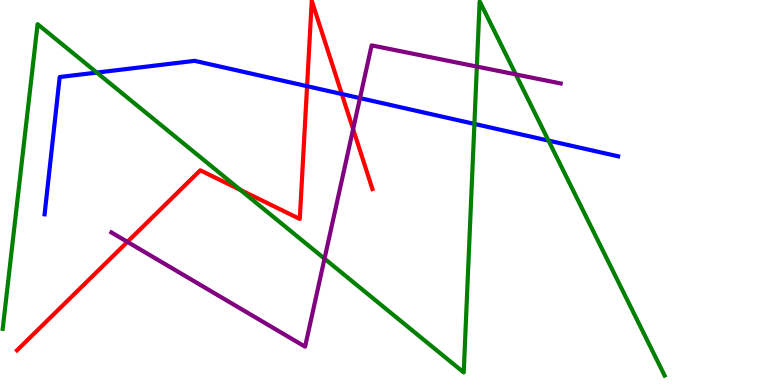[{'lines': ['blue', 'red'], 'intersections': [{'x': 3.96, 'y': 7.76}, {'x': 4.41, 'y': 7.56}]}, {'lines': ['green', 'red'], 'intersections': [{'x': 3.1, 'y': 5.07}]}, {'lines': ['purple', 'red'], 'intersections': [{'x': 1.64, 'y': 3.72}, {'x': 4.56, 'y': 6.65}]}, {'lines': ['blue', 'green'], 'intersections': [{'x': 1.25, 'y': 8.11}, {'x': 6.12, 'y': 6.78}, {'x': 7.08, 'y': 6.35}]}, {'lines': ['blue', 'purple'], 'intersections': [{'x': 4.64, 'y': 7.45}]}, {'lines': ['green', 'purple'], 'intersections': [{'x': 4.19, 'y': 3.28}, {'x': 6.15, 'y': 8.27}, {'x': 6.66, 'y': 8.07}]}]